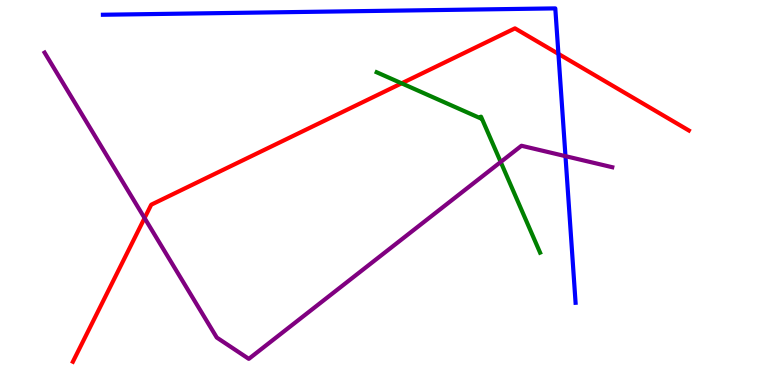[{'lines': ['blue', 'red'], 'intersections': [{'x': 7.21, 'y': 8.6}]}, {'lines': ['green', 'red'], 'intersections': [{'x': 5.18, 'y': 7.84}]}, {'lines': ['purple', 'red'], 'intersections': [{'x': 1.87, 'y': 4.34}]}, {'lines': ['blue', 'green'], 'intersections': []}, {'lines': ['blue', 'purple'], 'intersections': [{'x': 7.3, 'y': 5.94}]}, {'lines': ['green', 'purple'], 'intersections': [{'x': 6.46, 'y': 5.79}]}]